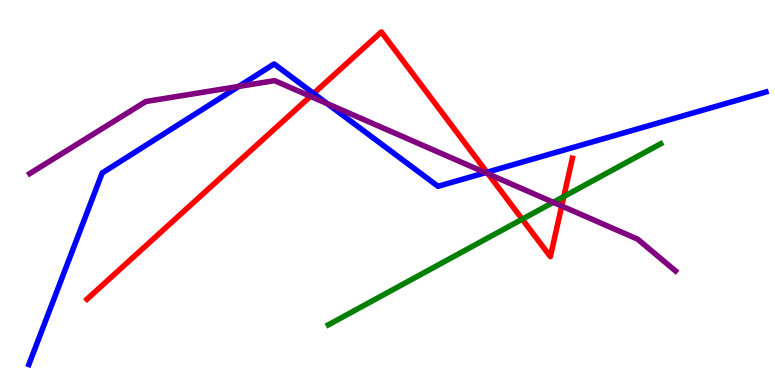[{'lines': ['blue', 'red'], 'intersections': [{'x': 4.05, 'y': 7.57}, {'x': 6.28, 'y': 5.53}]}, {'lines': ['green', 'red'], 'intersections': [{'x': 6.74, 'y': 4.31}, {'x': 7.27, 'y': 4.89}]}, {'lines': ['purple', 'red'], 'intersections': [{'x': 4.01, 'y': 7.5}, {'x': 6.3, 'y': 5.48}, {'x': 7.25, 'y': 4.65}]}, {'lines': ['blue', 'green'], 'intersections': []}, {'lines': ['blue', 'purple'], 'intersections': [{'x': 3.08, 'y': 7.75}, {'x': 4.22, 'y': 7.31}, {'x': 6.26, 'y': 5.51}]}, {'lines': ['green', 'purple'], 'intersections': [{'x': 7.14, 'y': 4.75}]}]